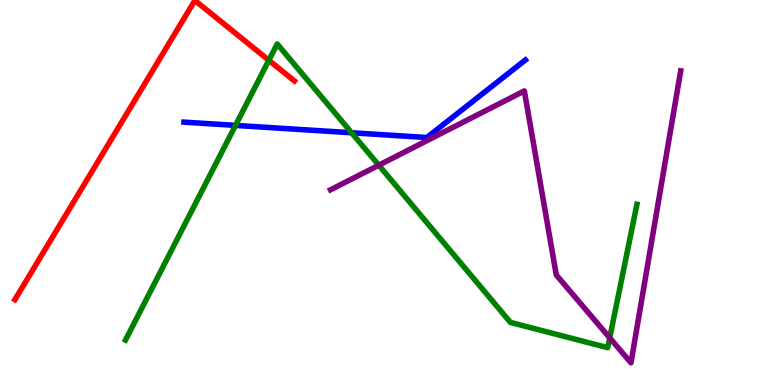[{'lines': ['blue', 'red'], 'intersections': []}, {'lines': ['green', 'red'], 'intersections': [{'x': 3.47, 'y': 8.43}]}, {'lines': ['purple', 'red'], 'intersections': []}, {'lines': ['blue', 'green'], 'intersections': [{'x': 3.04, 'y': 6.74}, {'x': 4.54, 'y': 6.55}]}, {'lines': ['blue', 'purple'], 'intersections': []}, {'lines': ['green', 'purple'], 'intersections': [{'x': 4.89, 'y': 5.71}, {'x': 7.87, 'y': 1.22}]}]